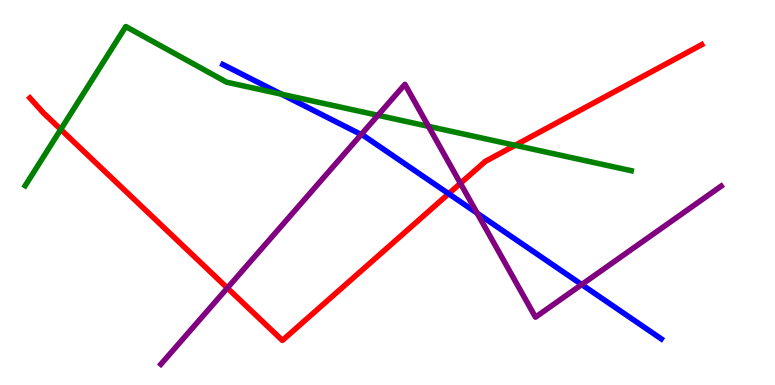[{'lines': ['blue', 'red'], 'intersections': [{'x': 5.79, 'y': 4.97}]}, {'lines': ['green', 'red'], 'intersections': [{'x': 0.784, 'y': 6.64}, {'x': 6.65, 'y': 6.23}]}, {'lines': ['purple', 'red'], 'intersections': [{'x': 2.93, 'y': 2.52}, {'x': 5.94, 'y': 5.24}]}, {'lines': ['blue', 'green'], 'intersections': [{'x': 3.63, 'y': 7.55}]}, {'lines': ['blue', 'purple'], 'intersections': [{'x': 4.66, 'y': 6.51}, {'x': 6.16, 'y': 4.46}, {'x': 7.51, 'y': 2.61}]}, {'lines': ['green', 'purple'], 'intersections': [{'x': 4.88, 'y': 7.01}, {'x': 5.53, 'y': 6.72}]}]